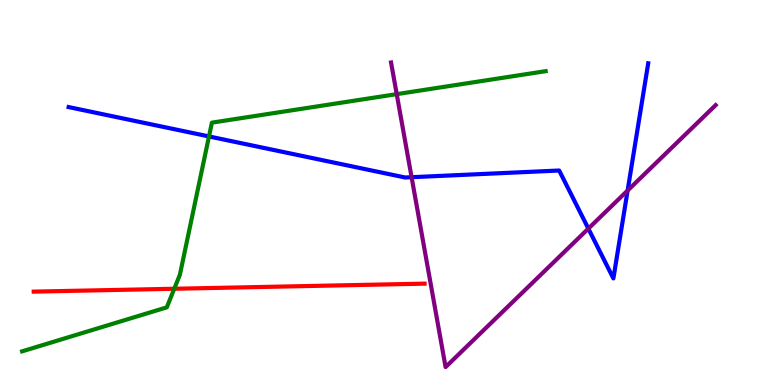[{'lines': ['blue', 'red'], 'intersections': []}, {'lines': ['green', 'red'], 'intersections': [{'x': 2.25, 'y': 2.5}]}, {'lines': ['purple', 'red'], 'intersections': []}, {'lines': ['blue', 'green'], 'intersections': [{'x': 2.7, 'y': 6.46}]}, {'lines': ['blue', 'purple'], 'intersections': [{'x': 5.31, 'y': 5.4}, {'x': 7.59, 'y': 4.06}, {'x': 8.1, 'y': 5.05}]}, {'lines': ['green', 'purple'], 'intersections': [{'x': 5.12, 'y': 7.55}]}]